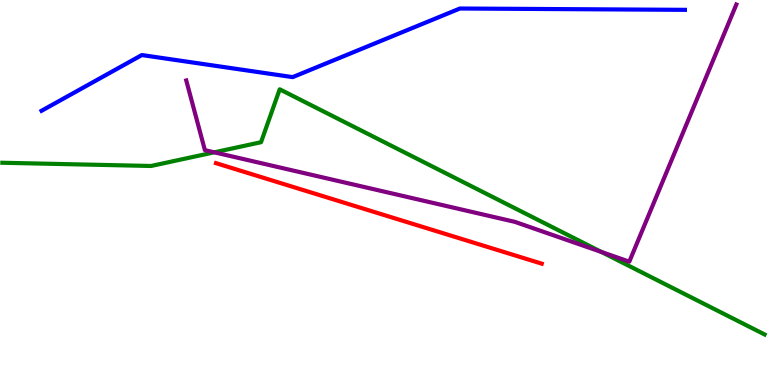[{'lines': ['blue', 'red'], 'intersections': []}, {'lines': ['green', 'red'], 'intersections': []}, {'lines': ['purple', 'red'], 'intersections': []}, {'lines': ['blue', 'green'], 'intersections': []}, {'lines': ['blue', 'purple'], 'intersections': []}, {'lines': ['green', 'purple'], 'intersections': [{'x': 2.76, 'y': 6.04}, {'x': 7.76, 'y': 3.46}]}]